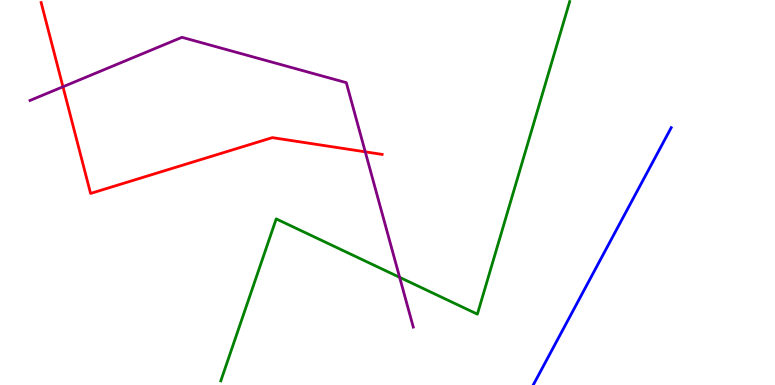[{'lines': ['blue', 'red'], 'intersections': []}, {'lines': ['green', 'red'], 'intersections': []}, {'lines': ['purple', 'red'], 'intersections': [{'x': 0.812, 'y': 7.75}, {'x': 4.71, 'y': 6.06}]}, {'lines': ['blue', 'green'], 'intersections': []}, {'lines': ['blue', 'purple'], 'intersections': []}, {'lines': ['green', 'purple'], 'intersections': [{'x': 5.16, 'y': 2.8}]}]